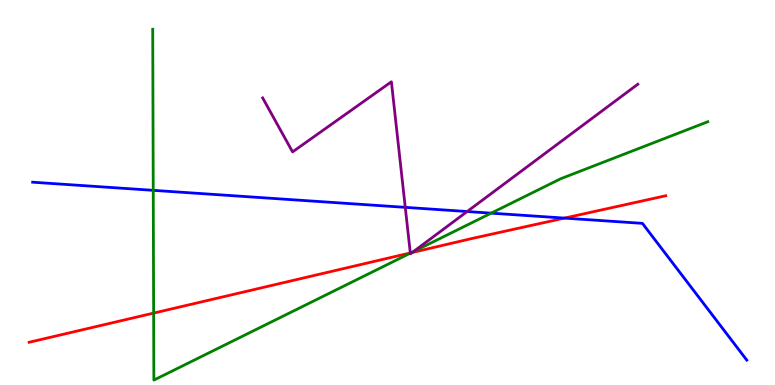[{'lines': ['blue', 'red'], 'intersections': [{'x': 7.28, 'y': 4.34}]}, {'lines': ['green', 'red'], 'intersections': [{'x': 1.98, 'y': 1.87}, {'x': 5.31, 'y': 3.44}]}, {'lines': ['purple', 'red'], 'intersections': [{'x': 5.29, 'y': 3.43}, {'x': 5.32, 'y': 3.44}]}, {'lines': ['blue', 'green'], 'intersections': [{'x': 1.98, 'y': 5.06}, {'x': 6.34, 'y': 4.46}]}, {'lines': ['blue', 'purple'], 'intersections': [{'x': 5.23, 'y': 4.61}, {'x': 6.03, 'y': 4.51}]}, {'lines': ['green', 'purple'], 'intersections': [{'x': 5.29, 'y': 3.42}, {'x': 5.33, 'y': 3.46}]}]